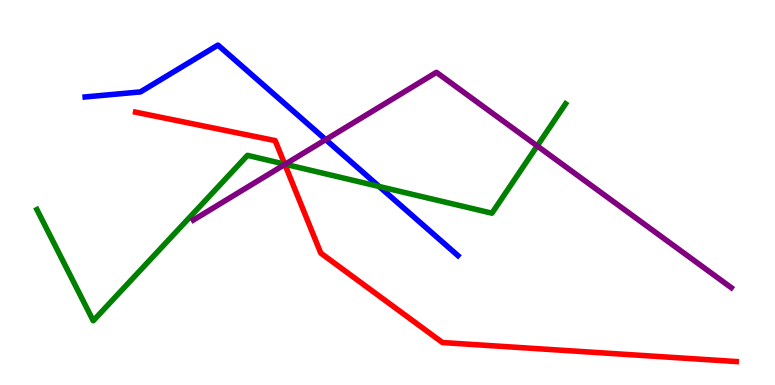[{'lines': ['blue', 'red'], 'intersections': []}, {'lines': ['green', 'red'], 'intersections': [{'x': 3.67, 'y': 5.74}]}, {'lines': ['purple', 'red'], 'intersections': [{'x': 3.68, 'y': 5.73}]}, {'lines': ['blue', 'green'], 'intersections': [{'x': 4.89, 'y': 5.16}]}, {'lines': ['blue', 'purple'], 'intersections': [{'x': 4.2, 'y': 6.37}]}, {'lines': ['green', 'purple'], 'intersections': [{'x': 3.68, 'y': 5.73}, {'x': 6.93, 'y': 6.21}]}]